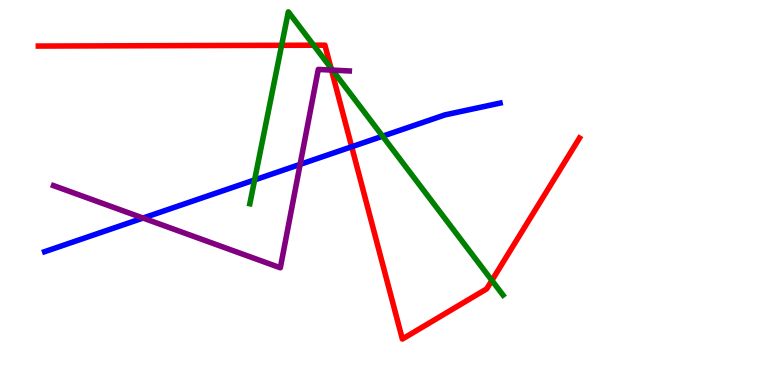[{'lines': ['blue', 'red'], 'intersections': [{'x': 4.54, 'y': 6.19}]}, {'lines': ['green', 'red'], 'intersections': [{'x': 3.63, 'y': 8.82}, {'x': 4.05, 'y': 8.83}, {'x': 4.27, 'y': 8.23}, {'x': 6.35, 'y': 2.72}]}, {'lines': ['purple', 'red'], 'intersections': [{'x': 4.28, 'y': 8.18}]}, {'lines': ['blue', 'green'], 'intersections': [{'x': 3.29, 'y': 5.33}, {'x': 4.94, 'y': 6.46}]}, {'lines': ['blue', 'purple'], 'intersections': [{'x': 1.85, 'y': 4.34}, {'x': 3.87, 'y': 5.73}]}, {'lines': ['green', 'purple'], 'intersections': [{'x': 4.29, 'y': 8.18}]}]